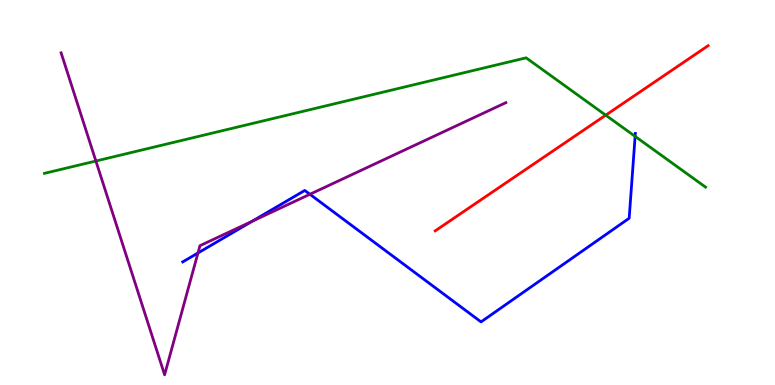[{'lines': ['blue', 'red'], 'intersections': []}, {'lines': ['green', 'red'], 'intersections': [{'x': 7.82, 'y': 7.01}]}, {'lines': ['purple', 'red'], 'intersections': []}, {'lines': ['blue', 'green'], 'intersections': [{'x': 8.2, 'y': 6.46}]}, {'lines': ['blue', 'purple'], 'intersections': [{'x': 2.55, 'y': 3.43}, {'x': 3.25, 'y': 4.25}, {'x': 4.0, 'y': 4.95}]}, {'lines': ['green', 'purple'], 'intersections': [{'x': 1.24, 'y': 5.82}]}]